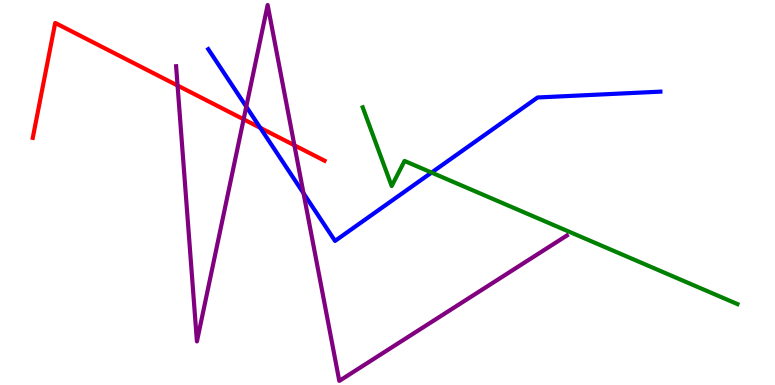[{'lines': ['blue', 'red'], 'intersections': [{'x': 3.36, 'y': 6.68}]}, {'lines': ['green', 'red'], 'intersections': []}, {'lines': ['purple', 'red'], 'intersections': [{'x': 2.29, 'y': 7.78}, {'x': 3.14, 'y': 6.9}, {'x': 3.8, 'y': 6.23}]}, {'lines': ['blue', 'green'], 'intersections': [{'x': 5.57, 'y': 5.52}]}, {'lines': ['blue', 'purple'], 'intersections': [{'x': 3.18, 'y': 7.23}, {'x': 3.92, 'y': 4.98}]}, {'lines': ['green', 'purple'], 'intersections': []}]